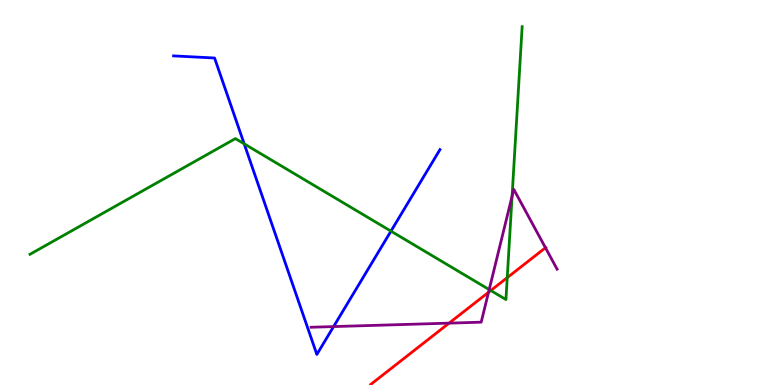[{'lines': ['blue', 'red'], 'intersections': []}, {'lines': ['green', 'red'], 'intersections': [{'x': 6.33, 'y': 2.45}, {'x': 6.55, 'y': 2.79}]}, {'lines': ['purple', 'red'], 'intersections': [{'x': 5.79, 'y': 1.61}, {'x': 6.3, 'y': 2.41}, {'x': 7.04, 'y': 3.56}]}, {'lines': ['blue', 'green'], 'intersections': [{'x': 3.15, 'y': 6.26}, {'x': 5.04, 'y': 4.0}]}, {'lines': ['blue', 'purple'], 'intersections': [{'x': 4.3, 'y': 1.52}]}, {'lines': ['green', 'purple'], 'intersections': [{'x': 6.31, 'y': 2.48}, {'x': 6.61, 'y': 4.9}]}]